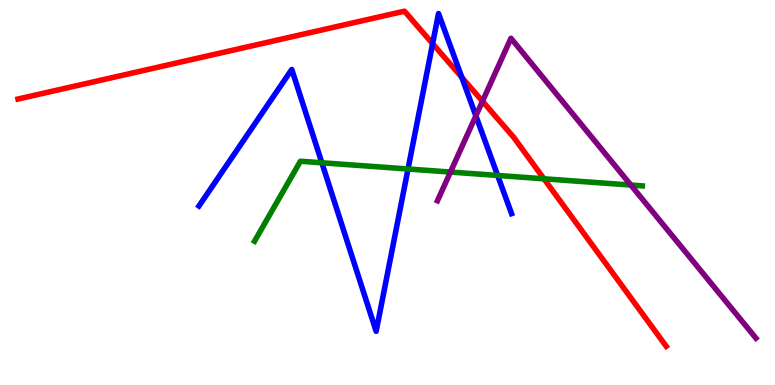[{'lines': ['blue', 'red'], 'intersections': [{'x': 5.58, 'y': 8.87}, {'x': 5.96, 'y': 7.99}]}, {'lines': ['green', 'red'], 'intersections': [{'x': 7.02, 'y': 5.36}]}, {'lines': ['purple', 'red'], 'intersections': [{'x': 6.23, 'y': 7.37}]}, {'lines': ['blue', 'green'], 'intersections': [{'x': 4.15, 'y': 5.77}, {'x': 5.26, 'y': 5.61}, {'x': 6.42, 'y': 5.44}]}, {'lines': ['blue', 'purple'], 'intersections': [{'x': 6.14, 'y': 6.99}]}, {'lines': ['green', 'purple'], 'intersections': [{'x': 5.81, 'y': 5.53}, {'x': 8.14, 'y': 5.19}]}]